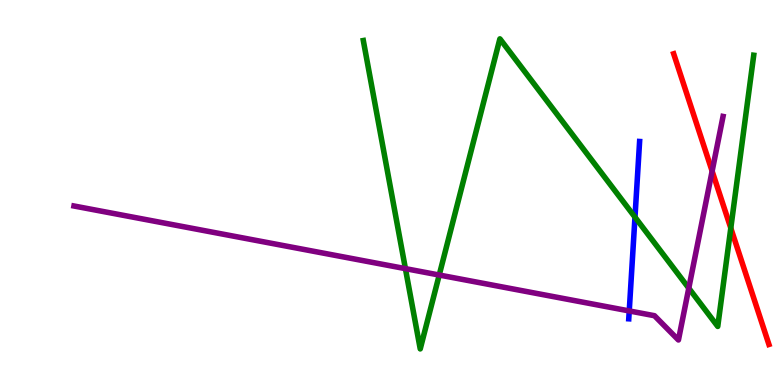[{'lines': ['blue', 'red'], 'intersections': []}, {'lines': ['green', 'red'], 'intersections': [{'x': 9.43, 'y': 4.08}]}, {'lines': ['purple', 'red'], 'intersections': [{'x': 9.19, 'y': 5.55}]}, {'lines': ['blue', 'green'], 'intersections': [{'x': 8.19, 'y': 4.36}]}, {'lines': ['blue', 'purple'], 'intersections': [{'x': 8.12, 'y': 1.92}]}, {'lines': ['green', 'purple'], 'intersections': [{'x': 5.23, 'y': 3.02}, {'x': 5.67, 'y': 2.86}, {'x': 8.89, 'y': 2.51}]}]